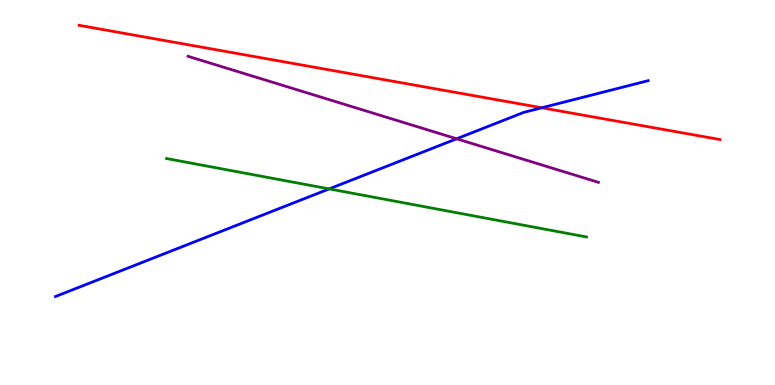[{'lines': ['blue', 'red'], 'intersections': [{'x': 6.99, 'y': 7.2}]}, {'lines': ['green', 'red'], 'intersections': []}, {'lines': ['purple', 'red'], 'intersections': []}, {'lines': ['blue', 'green'], 'intersections': [{'x': 4.25, 'y': 5.09}]}, {'lines': ['blue', 'purple'], 'intersections': [{'x': 5.89, 'y': 6.4}]}, {'lines': ['green', 'purple'], 'intersections': []}]